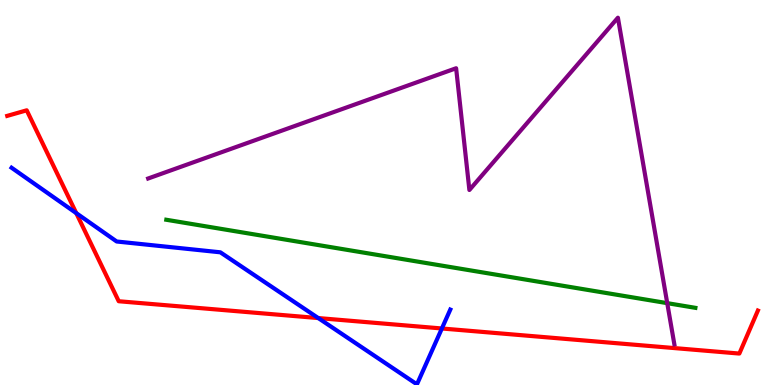[{'lines': ['blue', 'red'], 'intersections': [{'x': 0.984, 'y': 4.46}, {'x': 4.11, 'y': 1.74}, {'x': 5.7, 'y': 1.47}]}, {'lines': ['green', 'red'], 'intersections': []}, {'lines': ['purple', 'red'], 'intersections': []}, {'lines': ['blue', 'green'], 'intersections': []}, {'lines': ['blue', 'purple'], 'intersections': []}, {'lines': ['green', 'purple'], 'intersections': [{'x': 8.61, 'y': 2.13}]}]